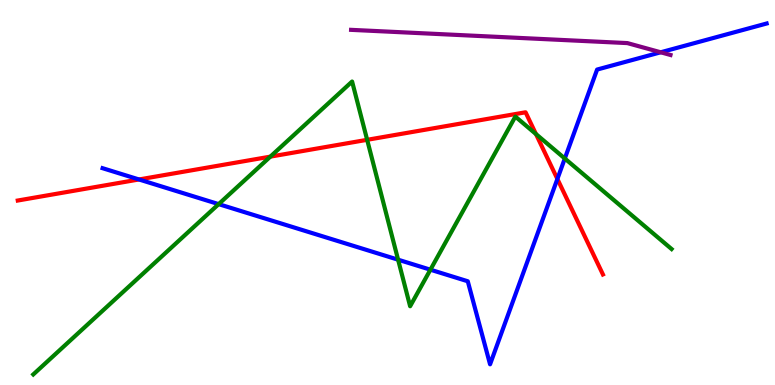[{'lines': ['blue', 'red'], 'intersections': [{'x': 1.79, 'y': 5.34}, {'x': 7.19, 'y': 5.35}]}, {'lines': ['green', 'red'], 'intersections': [{'x': 3.49, 'y': 5.93}, {'x': 4.74, 'y': 6.37}, {'x': 6.92, 'y': 6.52}]}, {'lines': ['purple', 'red'], 'intersections': []}, {'lines': ['blue', 'green'], 'intersections': [{'x': 2.82, 'y': 4.7}, {'x': 5.14, 'y': 3.25}, {'x': 5.55, 'y': 2.99}, {'x': 7.29, 'y': 5.88}]}, {'lines': ['blue', 'purple'], 'intersections': [{'x': 8.53, 'y': 8.64}]}, {'lines': ['green', 'purple'], 'intersections': []}]